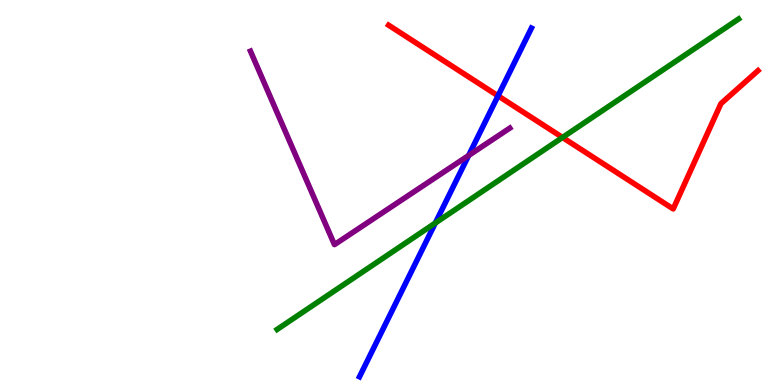[{'lines': ['blue', 'red'], 'intersections': [{'x': 6.43, 'y': 7.51}]}, {'lines': ['green', 'red'], 'intersections': [{'x': 7.26, 'y': 6.43}]}, {'lines': ['purple', 'red'], 'intersections': []}, {'lines': ['blue', 'green'], 'intersections': [{'x': 5.62, 'y': 4.21}]}, {'lines': ['blue', 'purple'], 'intersections': [{'x': 6.05, 'y': 5.96}]}, {'lines': ['green', 'purple'], 'intersections': []}]